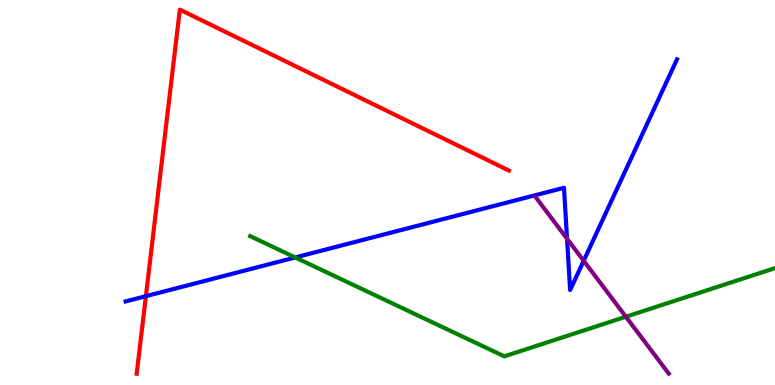[{'lines': ['blue', 'red'], 'intersections': [{'x': 1.88, 'y': 2.31}]}, {'lines': ['green', 'red'], 'intersections': []}, {'lines': ['purple', 'red'], 'intersections': []}, {'lines': ['blue', 'green'], 'intersections': [{'x': 3.81, 'y': 3.31}]}, {'lines': ['blue', 'purple'], 'intersections': [{'x': 7.32, 'y': 3.8}, {'x': 7.53, 'y': 3.23}]}, {'lines': ['green', 'purple'], 'intersections': [{'x': 8.08, 'y': 1.77}]}]